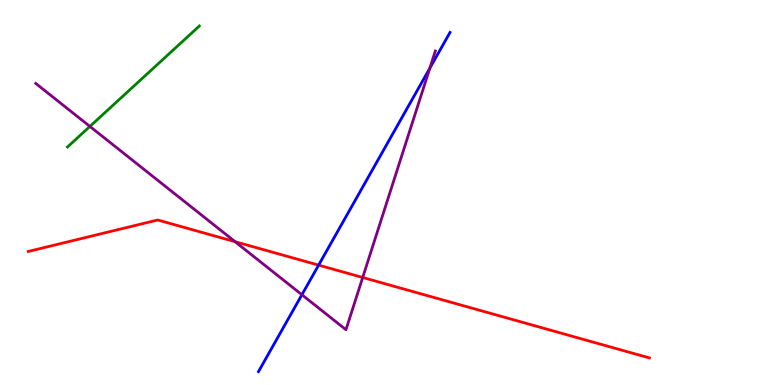[{'lines': ['blue', 'red'], 'intersections': [{'x': 4.11, 'y': 3.11}]}, {'lines': ['green', 'red'], 'intersections': []}, {'lines': ['purple', 'red'], 'intersections': [{'x': 3.03, 'y': 3.72}, {'x': 4.68, 'y': 2.79}]}, {'lines': ['blue', 'green'], 'intersections': []}, {'lines': ['blue', 'purple'], 'intersections': [{'x': 3.9, 'y': 2.34}, {'x': 5.55, 'y': 8.23}]}, {'lines': ['green', 'purple'], 'intersections': [{'x': 1.16, 'y': 6.72}]}]